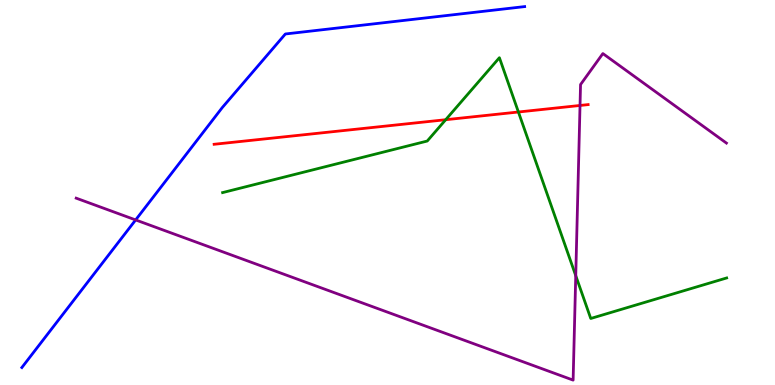[{'lines': ['blue', 'red'], 'intersections': []}, {'lines': ['green', 'red'], 'intersections': [{'x': 5.75, 'y': 6.89}, {'x': 6.69, 'y': 7.09}]}, {'lines': ['purple', 'red'], 'intersections': [{'x': 7.48, 'y': 7.26}]}, {'lines': ['blue', 'green'], 'intersections': []}, {'lines': ['blue', 'purple'], 'intersections': [{'x': 1.75, 'y': 4.29}]}, {'lines': ['green', 'purple'], 'intersections': [{'x': 7.43, 'y': 2.84}]}]